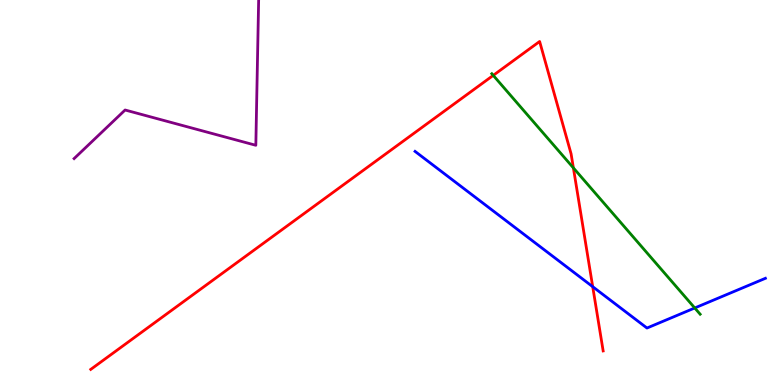[{'lines': ['blue', 'red'], 'intersections': [{'x': 7.65, 'y': 2.55}]}, {'lines': ['green', 'red'], 'intersections': [{'x': 6.36, 'y': 8.04}, {'x': 7.4, 'y': 5.64}]}, {'lines': ['purple', 'red'], 'intersections': []}, {'lines': ['blue', 'green'], 'intersections': [{'x': 8.96, 'y': 2.0}]}, {'lines': ['blue', 'purple'], 'intersections': []}, {'lines': ['green', 'purple'], 'intersections': []}]